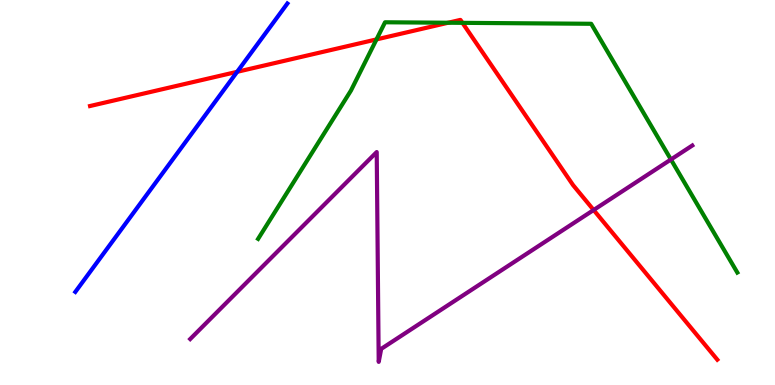[{'lines': ['blue', 'red'], 'intersections': [{'x': 3.06, 'y': 8.13}]}, {'lines': ['green', 'red'], 'intersections': [{'x': 4.86, 'y': 8.98}, {'x': 5.78, 'y': 9.41}, {'x': 5.97, 'y': 9.41}]}, {'lines': ['purple', 'red'], 'intersections': [{'x': 7.66, 'y': 4.55}]}, {'lines': ['blue', 'green'], 'intersections': []}, {'lines': ['blue', 'purple'], 'intersections': []}, {'lines': ['green', 'purple'], 'intersections': [{'x': 8.66, 'y': 5.86}]}]